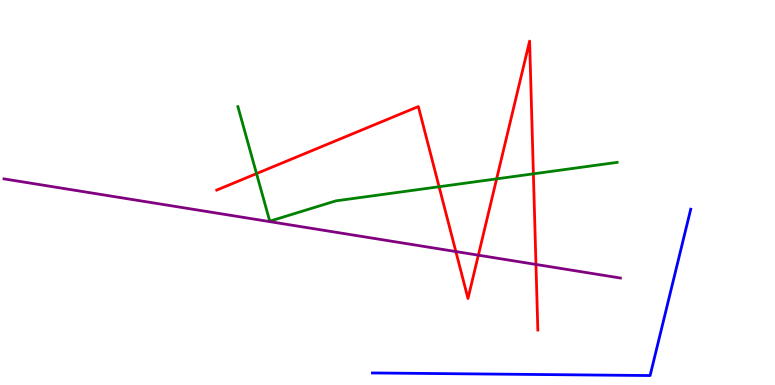[{'lines': ['blue', 'red'], 'intersections': []}, {'lines': ['green', 'red'], 'intersections': [{'x': 3.31, 'y': 5.49}, {'x': 5.67, 'y': 5.15}, {'x': 6.41, 'y': 5.35}, {'x': 6.88, 'y': 5.48}]}, {'lines': ['purple', 'red'], 'intersections': [{'x': 5.88, 'y': 3.47}, {'x': 6.17, 'y': 3.37}, {'x': 6.92, 'y': 3.13}]}, {'lines': ['blue', 'green'], 'intersections': []}, {'lines': ['blue', 'purple'], 'intersections': []}, {'lines': ['green', 'purple'], 'intersections': []}]